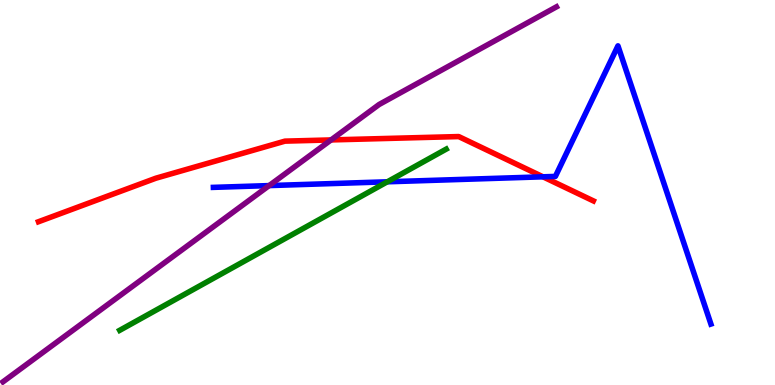[{'lines': ['blue', 'red'], 'intersections': [{'x': 7.01, 'y': 5.41}]}, {'lines': ['green', 'red'], 'intersections': []}, {'lines': ['purple', 'red'], 'intersections': [{'x': 4.27, 'y': 6.37}]}, {'lines': ['blue', 'green'], 'intersections': [{'x': 5.0, 'y': 5.28}]}, {'lines': ['blue', 'purple'], 'intersections': [{'x': 3.47, 'y': 5.18}]}, {'lines': ['green', 'purple'], 'intersections': []}]